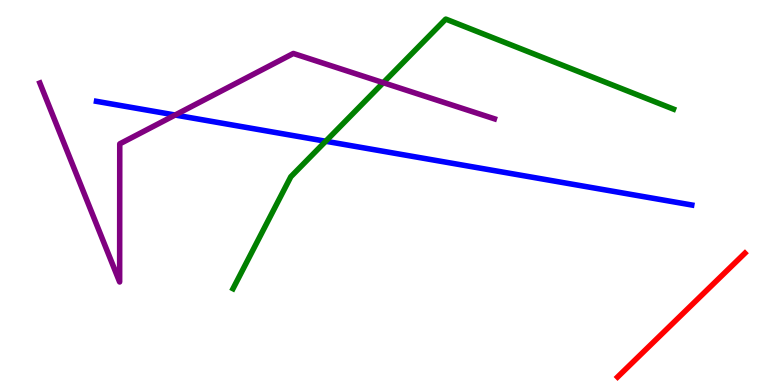[{'lines': ['blue', 'red'], 'intersections': []}, {'lines': ['green', 'red'], 'intersections': []}, {'lines': ['purple', 'red'], 'intersections': []}, {'lines': ['blue', 'green'], 'intersections': [{'x': 4.2, 'y': 6.33}]}, {'lines': ['blue', 'purple'], 'intersections': [{'x': 2.26, 'y': 7.01}]}, {'lines': ['green', 'purple'], 'intersections': [{'x': 4.95, 'y': 7.85}]}]